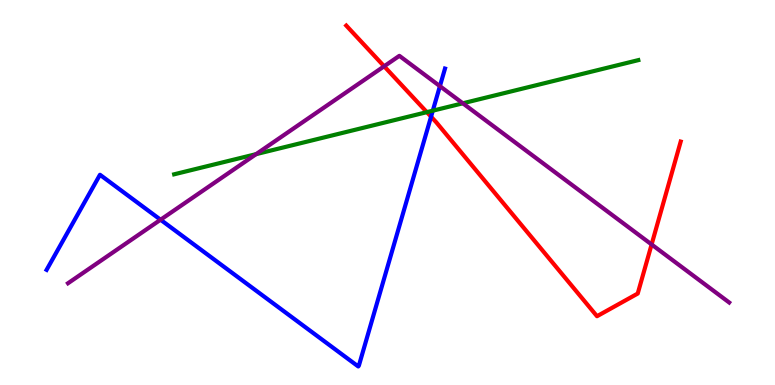[{'lines': ['blue', 'red'], 'intersections': [{'x': 5.56, 'y': 6.97}]}, {'lines': ['green', 'red'], 'intersections': [{'x': 5.51, 'y': 7.09}]}, {'lines': ['purple', 'red'], 'intersections': [{'x': 4.96, 'y': 8.28}, {'x': 8.41, 'y': 3.65}]}, {'lines': ['blue', 'green'], 'intersections': [{'x': 5.58, 'y': 7.13}]}, {'lines': ['blue', 'purple'], 'intersections': [{'x': 2.07, 'y': 4.29}, {'x': 5.68, 'y': 7.76}]}, {'lines': ['green', 'purple'], 'intersections': [{'x': 3.3, 'y': 6.0}, {'x': 5.97, 'y': 7.32}]}]